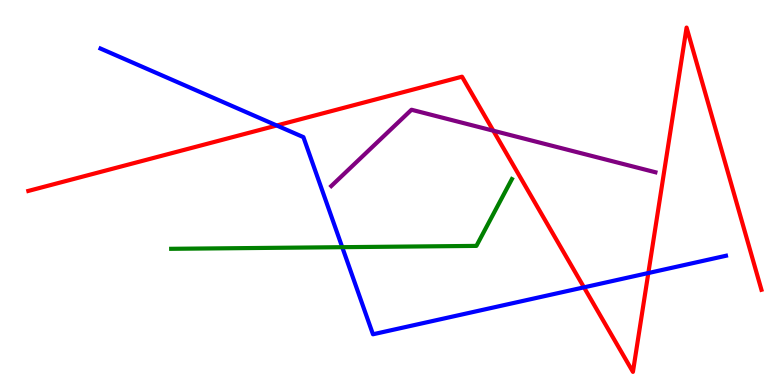[{'lines': ['blue', 'red'], 'intersections': [{'x': 3.57, 'y': 6.74}, {'x': 7.54, 'y': 2.54}, {'x': 8.37, 'y': 2.91}]}, {'lines': ['green', 'red'], 'intersections': []}, {'lines': ['purple', 'red'], 'intersections': [{'x': 6.37, 'y': 6.6}]}, {'lines': ['blue', 'green'], 'intersections': [{'x': 4.42, 'y': 3.58}]}, {'lines': ['blue', 'purple'], 'intersections': []}, {'lines': ['green', 'purple'], 'intersections': []}]